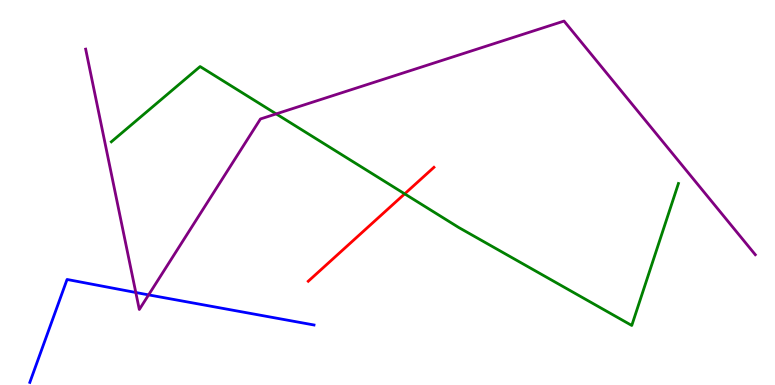[{'lines': ['blue', 'red'], 'intersections': []}, {'lines': ['green', 'red'], 'intersections': [{'x': 5.22, 'y': 4.96}]}, {'lines': ['purple', 'red'], 'intersections': []}, {'lines': ['blue', 'green'], 'intersections': []}, {'lines': ['blue', 'purple'], 'intersections': [{'x': 1.75, 'y': 2.4}, {'x': 1.92, 'y': 2.34}]}, {'lines': ['green', 'purple'], 'intersections': [{'x': 3.56, 'y': 7.04}]}]